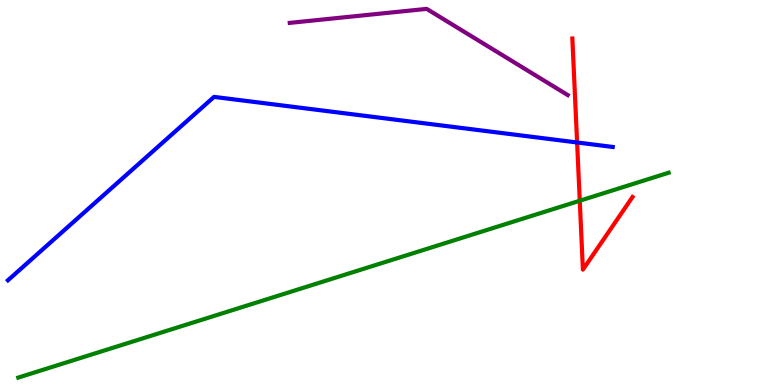[{'lines': ['blue', 'red'], 'intersections': [{'x': 7.45, 'y': 6.3}]}, {'lines': ['green', 'red'], 'intersections': [{'x': 7.48, 'y': 4.79}]}, {'lines': ['purple', 'red'], 'intersections': []}, {'lines': ['blue', 'green'], 'intersections': []}, {'lines': ['blue', 'purple'], 'intersections': []}, {'lines': ['green', 'purple'], 'intersections': []}]